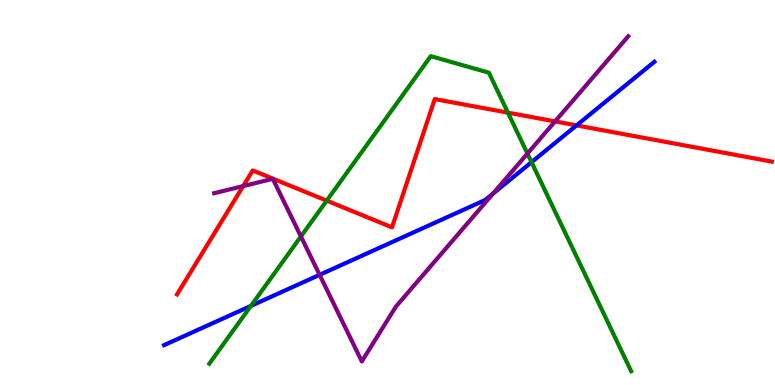[{'lines': ['blue', 'red'], 'intersections': [{'x': 7.44, 'y': 6.74}]}, {'lines': ['green', 'red'], 'intersections': [{'x': 4.22, 'y': 4.79}, {'x': 6.55, 'y': 7.07}]}, {'lines': ['purple', 'red'], 'intersections': [{'x': 3.14, 'y': 5.17}, {'x': 7.16, 'y': 6.85}]}, {'lines': ['blue', 'green'], 'intersections': [{'x': 3.24, 'y': 2.06}, {'x': 6.86, 'y': 5.79}]}, {'lines': ['blue', 'purple'], 'intersections': [{'x': 4.12, 'y': 2.86}, {'x': 6.36, 'y': 4.97}]}, {'lines': ['green', 'purple'], 'intersections': [{'x': 3.88, 'y': 3.86}, {'x': 6.81, 'y': 6.01}]}]